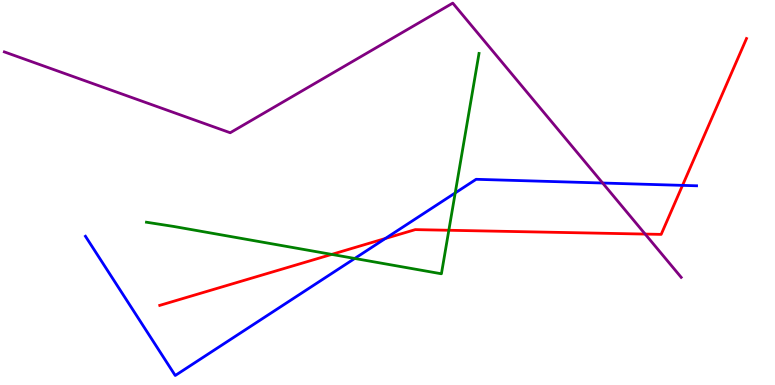[{'lines': ['blue', 'red'], 'intersections': [{'x': 4.97, 'y': 3.81}, {'x': 8.81, 'y': 5.19}]}, {'lines': ['green', 'red'], 'intersections': [{'x': 4.28, 'y': 3.39}, {'x': 5.79, 'y': 4.02}]}, {'lines': ['purple', 'red'], 'intersections': [{'x': 8.32, 'y': 3.92}]}, {'lines': ['blue', 'green'], 'intersections': [{'x': 4.58, 'y': 3.29}, {'x': 5.87, 'y': 4.99}]}, {'lines': ['blue', 'purple'], 'intersections': [{'x': 7.78, 'y': 5.25}]}, {'lines': ['green', 'purple'], 'intersections': []}]